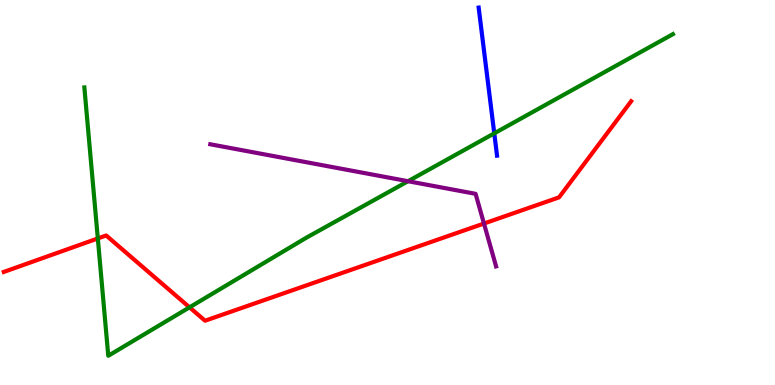[{'lines': ['blue', 'red'], 'intersections': []}, {'lines': ['green', 'red'], 'intersections': [{'x': 1.26, 'y': 3.81}, {'x': 2.45, 'y': 2.02}]}, {'lines': ['purple', 'red'], 'intersections': [{'x': 6.24, 'y': 4.19}]}, {'lines': ['blue', 'green'], 'intersections': [{'x': 6.38, 'y': 6.54}]}, {'lines': ['blue', 'purple'], 'intersections': []}, {'lines': ['green', 'purple'], 'intersections': [{'x': 5.27, 'y': 5.29}]}]